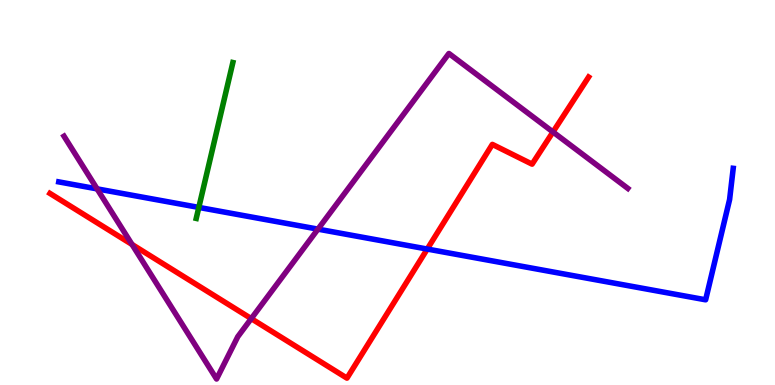[{'lines': ['blue', 'red'], 'intersections': [{'x': 5.51, 'y': 3.53}]}, {'lines': ['green', 'red'], 'intersections': []}, {'lines': ['purple', 'red'], 'intersections': [{'x': 1.7, 'y': 3.65}, {'x': 3.24, 'y': 1.72}, {'x': 7.14, 'y': 6.57}]}, {'lines': ['blue', 'green'], 'intersections': [{'x': 2.57, 'y': 4.61}]}, {'lines': ['blue', 'purple'], 'intersections': [{'x': 1.25, 'y': 5.09}, {'x': 4.1, 'y': 4.05}]}, {'lines': ['green', 'purple'], 'intersections': []}]